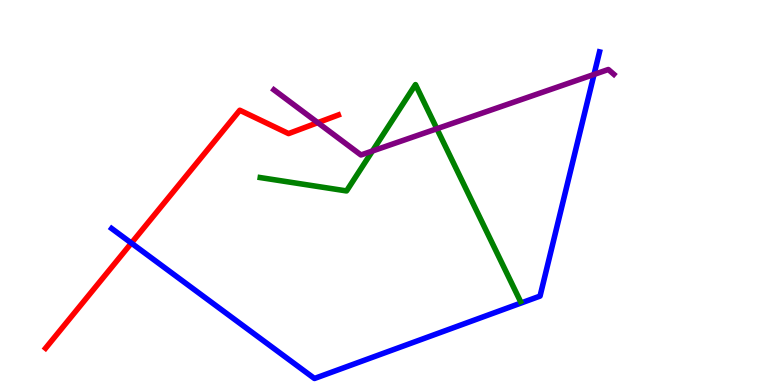[{'lines': ['blue', 'red'], 'intersections': [{'x': 1.7, 'y': 3.69}]}, {'lines': ['green', 'red'], 'intersections': []}, {'lines': ['purple', 'red'], 'intersections': [{'x': 4.1, 'y': 6.81}]}, {'lines': ['blue', 'green'], 'intersections': []}, {'lines': ['blue', 'purple'], 'intersections': [{'x': 7.66, 'y': 8.07}]}, {'lines': ['green', 'purple'], 'intersections': [{'x': 4.81, 'y': 6.08}, {'x': 5.64, 'y': 6.66}]}]